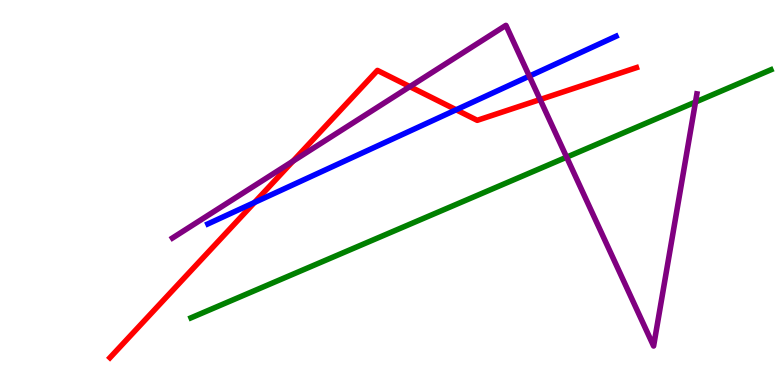[{'lines': ['blue', 'red'], 'intersections': [{'x': 3.28, 'y': 4.74}, {'x': 5.89, 'y': 7.15}]}, {'lines': ['green', 'red'], 'intersections': []}, {'lines': ['purple', 'red'], 'intersections': [{'x': 3.78, 'y': 5.81}, {'x': 5.29, 'y': 7.75}, {'x': 6.97, 'y': 7.41}]}, {'lines': ['blue', 'green'], 'intersections': []}, {'lines': ['blue', 'purple'], 'intersections': [{'x': 6.83, 'y': 8.02}]}, {'lines': ['green', 'purple'], 'intersections': [{'x': 7.31, 'y': 5.92}, {'x': 8.97, 'y': 7.35}]}]